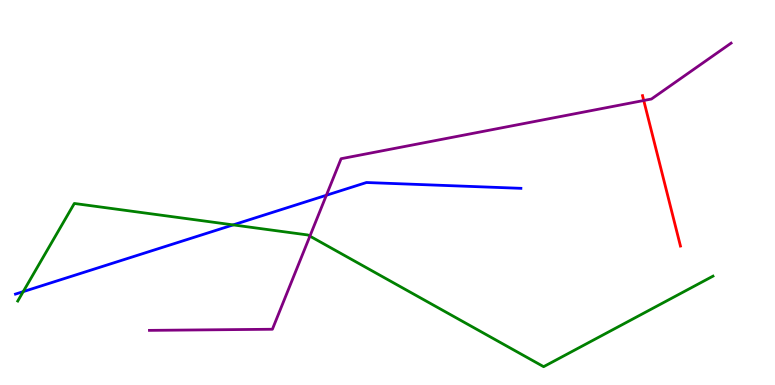[{'lines': ['blue', 'red'], 'intersections': []}, {'lines': ['green', 'red'], 'intersections': []}, {'lines': ['purple', 'red'], 'intersections': [{'x': 8.31, 'y': 7.39}]}, {'lines': ['blue', 'green'], 'intersections': [{'x': 0.299, 'y': 2.42}, {'x': 3.01, 'y': 4.16}]}, {'lines': ['blue', 'purple'], 'intersections': [{'x': 4.21, 'y': 4.93}]}, {'lines': ['green', 'purple'], 'intersections': [{'x': 4.0, 'y': 3.87}]}]